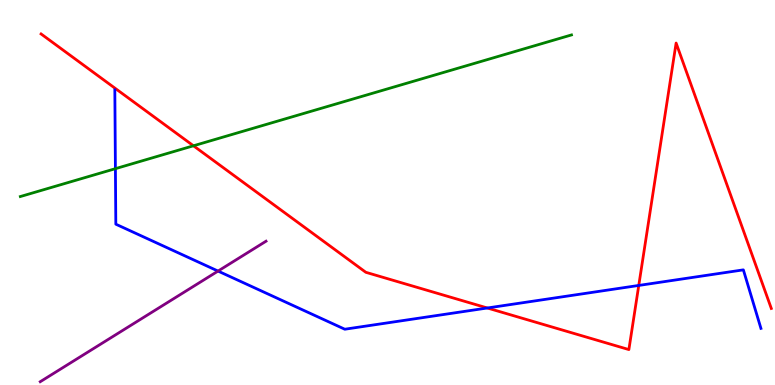[{'lines': ['blue', 'red'], 'intersections': [{'x': 6.29, 'y': 2.0}, {'x': 8.24, 'y': 2.59}]}, {'lines': ['green', 'red'], 'intersections': [{'x': 2.5, 'y': 6.21}]}, {'lines': ['purple', 'red'], 'intersections': []}, {'lines': ['blue', 'green'], 'intersections': [{'x': 1.49, 'y': 5.62}]}, {'lines': ['blue', 'purple'], 'intersections': [{'x': 2.81, 'y': 2.96}]}, {'lines': ['green', 'purple'], 'intersections': []}]